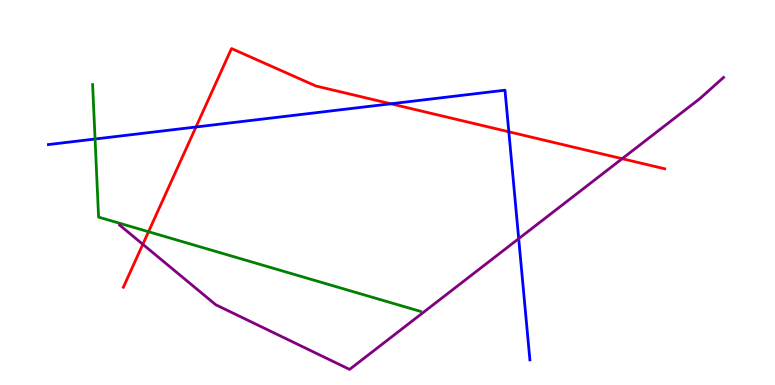[{'lines': ['blue', 'red'], 'intersections': [{'x': 2.53, 'y': 6.7}, {'x': 5.04, 'y': 7.3}, {'x': 6.57, 'y': 6.58}]}, {'lines': ['green', 'red'], 'intersections': [{'x': 1.92, 'y': 3.98}]}, {'lines': ['purple', 'red'], 'intersections': [{'x': 1.84, 'y': 3.65}, {'x': 8.03, 'y': 5.88}]}, {'lines': ['blue', 'green'], 'intersections': [{'x': 1.23, 'y': 6.39}]}, {'lines': ['blue', 'purple'], 'intersections': [{'x': 6.69, 'y': 3.8}]}, {'lines': ['green', 'purple'], 'intersections': []}]